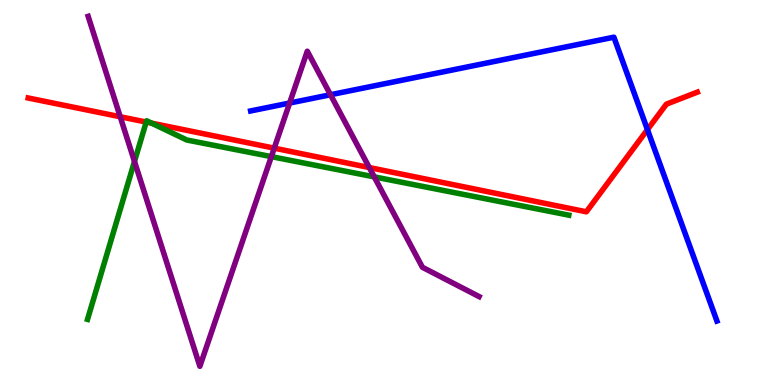[{'lines': ['blue', 'red'], 'intersections': [{'x': 8.35, 'y': 6.63}]}, {'lines': ['green', 'red'], 'intersections': [{'x': 1.89, 'y': 6.83}, {'x': 1.96, 'y': 6.8}]}, {'lines': ['purple', 'red'], 'intersections': [{'x': 1.55, 'y': 6.97}, {'x': 3.54, 'y': 6.15}, {'x': 4.76, 'y': 5.65}]}, {'lines': ['blue', 'green'], 'intersections': []}, {'lines': ['blue', 'purple'], 'intersections': [{'x': 3.74, 'y': 7.32}, {'x': 4.26, 'y': 7.54}]}, {'lines': ['green', 'purple'], 'intersections': [{'x': 1.74, 'y': 5.81}, {'x': 3.5, 'y': 5.93}, {'x': 4.83, 'y': 5.41}]}]